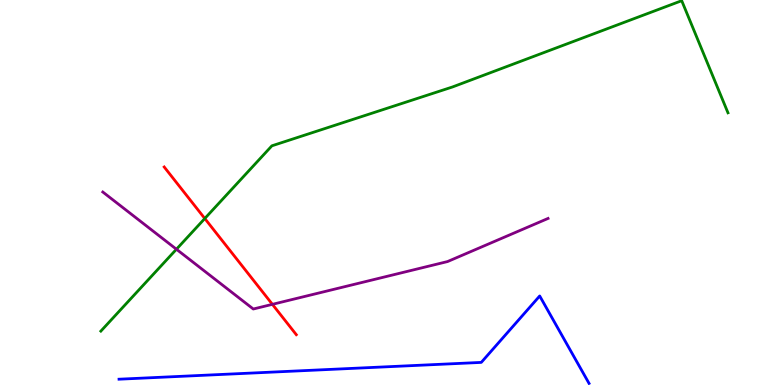[{'lines': ['blue', 'red'], 'intersections': []}, {'lines': ['green', 'red'], 'intersections': [{'x': 2.64, 'y': 4.32}]}, {'lines': ['purple', 'red'], 'intersections': [{'x': 3.51, 'y': 2.1}]}, {'lines': ['blue', 'green'], 'intersections': []}, {'lines': ['blue', 'purple'], 'intersections': []}, {'lines': ['green', 'purple'], 'intersections': [{'x': 2.28, 'y': 3.53}]}]